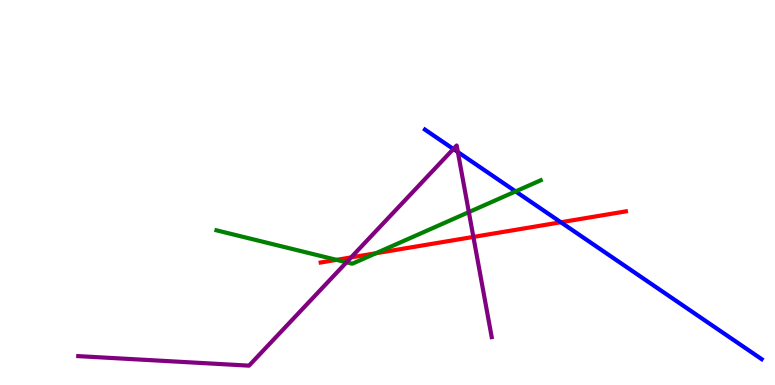[{'lines': ['blue', 'red'], 'intersections': [{'x': 7.24, 'y': 4.23}]}, {'lines': ['green', 'red'], 'intersections': [{'x': 4.34, 'y': 3.25}, {'x': 4.85, 'y': 3.42}]}, {'lines': ['purple', 'red'], 'intersections': [{'x': 4.53, 'y': 3.31}, {'x': 6.11, 'y': 3.85}]}, {'lines': ['blue', 'green'], 'intersections': [{'x': 6.65, 'y': 5.03}]}, {'lines': ['blue', 'purple'], 'intersections': [{'x': 5.85, 'y': 6.13}, {'x': 5.91, 'y': 6.05}]}, {'lines': ['green', 'purple'], 'intersections': [{'x': 4.47, 'y': 3.19}, {'x': 6.05, 'y': 4.49}]}]